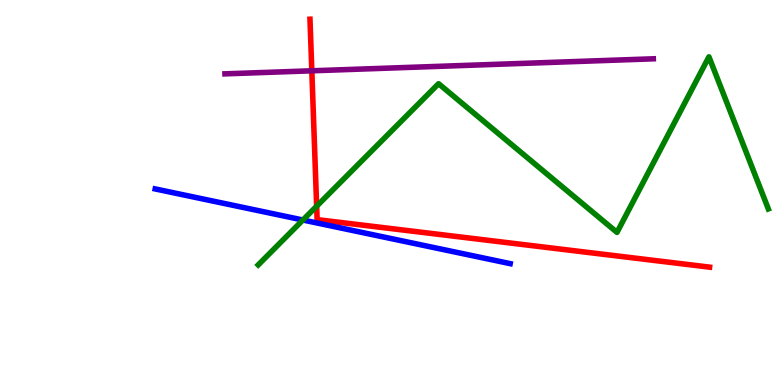[{'lines': ['blue', 'red'], 'intersections': []}, {'lines': ['green', 'red'], 'intersections': [{'x': 4.09, 'y': 4.64}]}, {'lines': ['purple', 'red'], 'intersections': [{'x': 4.02, 'y': 8.16}]}, {'lines': ['blue', 'green'], 'intersections': [{'x': 3.91, 'y': 4.29}]}, {'lines': ['blue', 'purple'], 'intersections': []}, {'lines': ['green', 'purple'], 'intersections': []}]